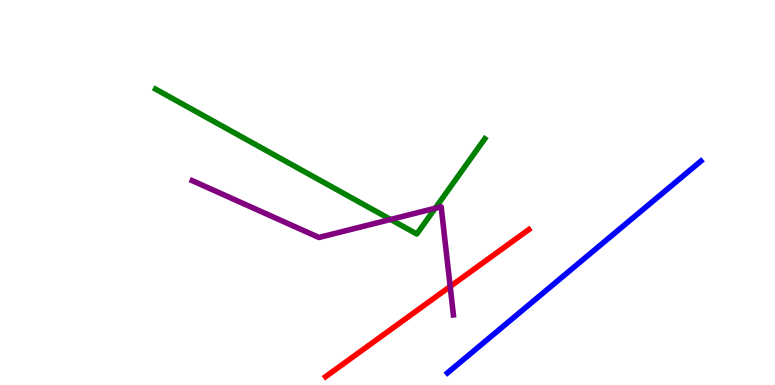[{'lines': ['blue', 'red'], 'intersections': []}, {'lines': ['green', 'red'], 'intersections': []}, {'lines': ['purple', 'red'], 'intersections': [{'x': 5.81, 'y': 2.56}]}, {'lines': ['blue', 'green'], 'intersections': []}, {'lines': ['blue', 'purple'], 'intersections': []}, {'lines': ['green', 'purple'], 'intersections': [{'x': 5.04, 'y': 4.3}, {'x': 5.62, 'y': 4.59}]}]